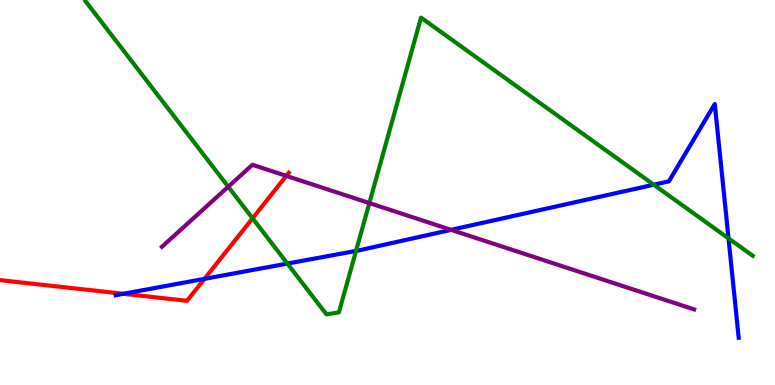[{'lines': ['blue', 'red'], 'intersections': [{'x': 1.59, 'y': 2.37}, {'x': 2.64, 'y': 2.76}]}, {'lines': ['green', 'red'], 'intersections': [{'x': 3.26, 'y': 4.33}]}, {'lines': ['purple', 'red'], 'intersections': [{'x': 3.69, 'y': 5.43}]}, {'lines': ['blue', 'green'], 'intersections': [{'x': 3.71, 'y': 3.15}, {'x': 4.59, 'y': 3.48}, {'x': 8.44, 'y': 5.2}, {'x': 9.4, 'y': 3.81}]}, {'lines': ['blue', 'purple'], 'intersections': [{'x': 5.82, 'y': 4.03}]}, {'lines': ['green', 'purple'], 'intersections': [{'x': 2.95, 'y': 5.15}, {'x': 4.77, 'y': 4.73}]}]